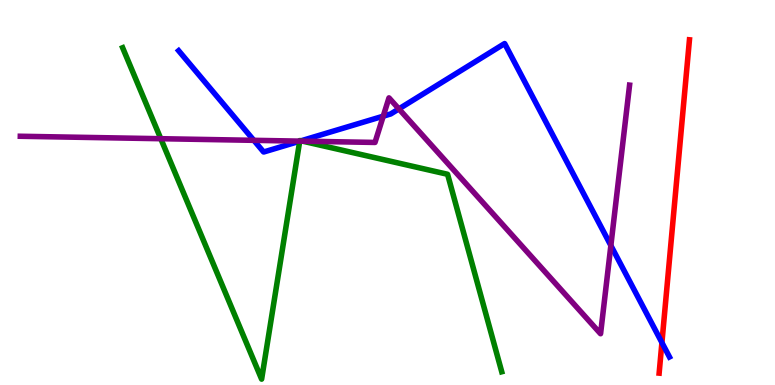[{'lines': ['blue', 'red'], 'intersections': [{'x': 8.54, 'y': 1.1}]}, {'lines': ['green', 'red'], 'intersections': []}, {'lines': ['purple', 'red'], 'intersections': []}, {'lines': ['blue', 'green'], 'intersections': [{'x': 3.87, 'y': 6.33}, {'x': 3.88, 'y': 6.34}]}, {'lines': ['blue', 'purple'], 'intersections': [{'x': 3.28, 'y': 6.36}, {'x': 3.87, 'y': 6.33}, {'x': 4.94, 'y': 6.98}, {'x': 5.15, 'y': 7.17}, {'x': 7.88, 'y': 3.62}]}, {'lines': ['green', 'purple'], 'intersections': [{'x': 2.07, 'y': 6.4}, {'x': 3.87, 'y': 6.33}, {'x': 3.91, 'y': 6.33}]}]